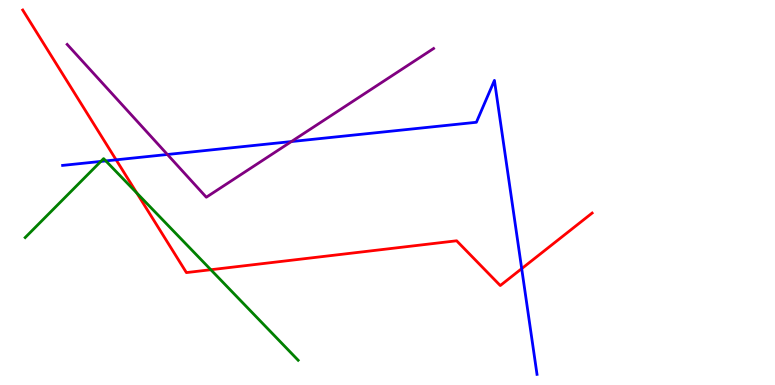[{'lines': ['blue', 'red'], 'intersections': [{'x': 1.5, 'y': 5.85}, {'x': 6.73, 'y': 3.02}]}, {'lines': ['green', 'red'], 'intersections': [{'x': 1.77, 'y': 4.99}, {'x': 2.72, 'y': 2.99}]}, {'lines': ['purple', 'red'], 'intersections': []}, {'lines': ['blue', 'green'], 'intersections': [{'x': 1.3, 'y': 5.81}, {'x': 1.37, 'y': 5.82}]}, {'lines': ['blue', 'purple'], 'intersections': [{'x': 2.16, 'y': 5.99}, {'x': 3.76, 'y': 6.32}]}, {'lines': ['green', 'purple'], 'intersections': []}]